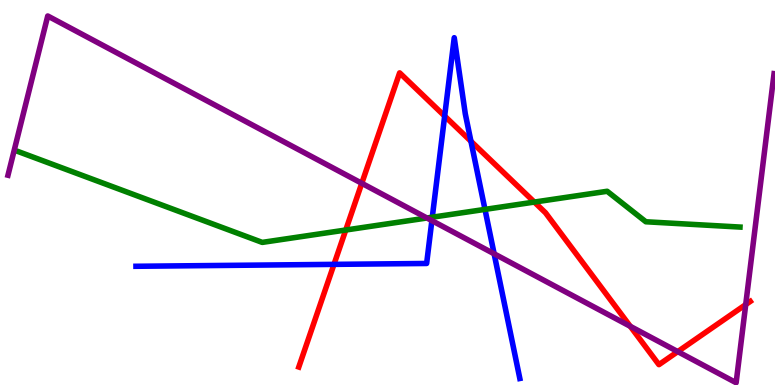[{'lines': ['blue', 'red'], 'intersections': [{'x': 4.31, 'y': 3.13}, {'x': 5.74, 'y': 6.99}, {'x': 6.08, 'y': 6.33}]}, {'lines': ['green', 'red'], 'intersections': [{'x': 4.46, 'y': 4.03}, {'x': 6.89, 'y': 4.75}]}, {'lines': ['purple', 'red'], 'intersections': [{'x': 4.67, 'y': 5.24}, {'x': 8.13, 'y': 1.52}, {'x': 8.75, 'y': 0.867}, {'x': 9.62, 'y': 2.09}]}, {'lines': ['blue', 'green'], 'intersections': [{'x': 5.58, 'y': 4.36}, {'x': 6.26, 'y': 4.56}]}, {'lines': ['blue', 'purple'], 'intersections': [{'x': 5.57, 'y': 4.27}, {'x': 6.38, 'y': 3.41}]}, {'lines': ['green', 'purple'], 'intersections': [{'x': 5.51, 'y': 4.34}]}]